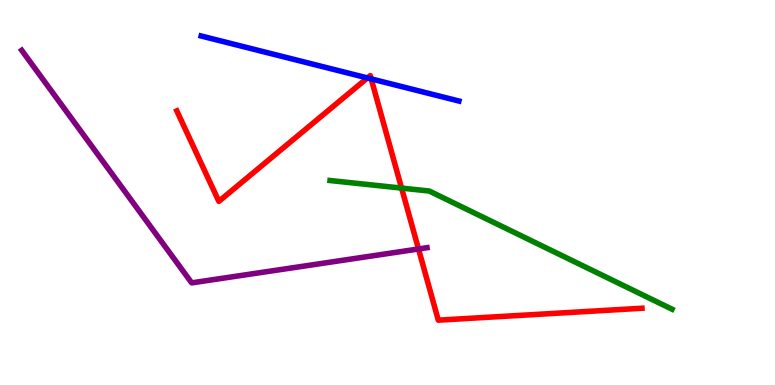[{'lines': ['blue', 'red'], 'intersections': [{'x': 4.74, 'y': 7.98}, {'x': 4.79, 'y': 7.95}]}, {'lines': ['green', 'red'], 'intersections': [{'x': 5.18, 'y': 5.11}]}, {'lines': ['purple', 'red'], 'intersections': [{'x': 5.4, 'y': 3.53}]}, {'lines': ['blue', 'green'], 'intersections': []}, {'lines': ['blue', 'purple'], 'intersections': []}, {'lines': ['green', 'purple'], 'intersections': []}]